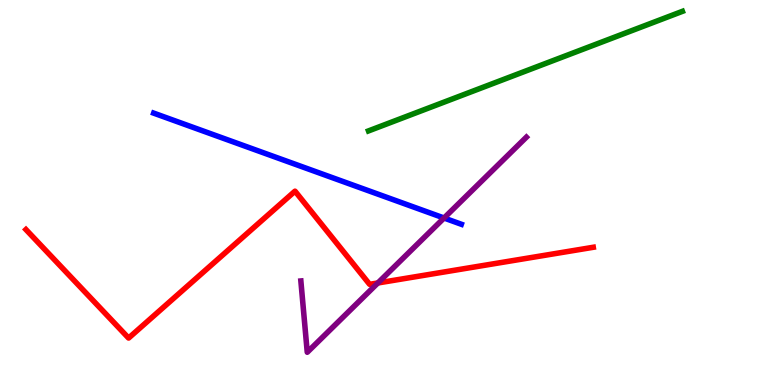[{'lines': ['blue', 'red'], 'intersections': []}, {'lines': ['green', 'red'], 'intersections': []}, {'lines': ['purple', 'red'], 'intersections': [{'x': 4.88, 'y': 2.65}]}, {'lines': ['blue', 'green'], 'intersections': []}, {'lines': ['blue', 'purple'], 'intersections': [{'x': 5.73, 'y': 4.34}]}, {'lines': ['green', 'purple'], 'intersections': []}]